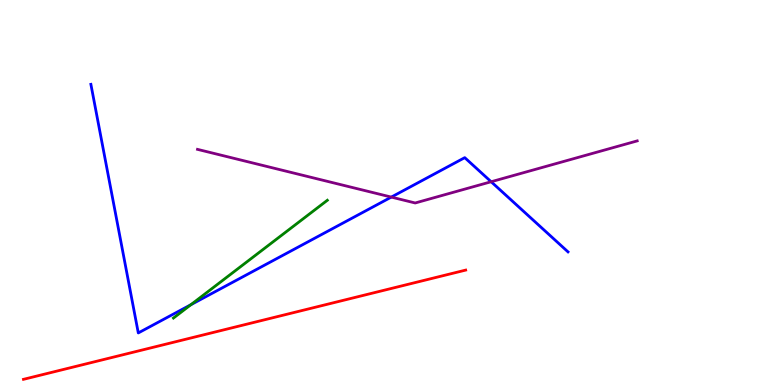[{'lines': ['blue', 'red'], 'intersections': []}, {'lines': ['green', 'red'], 'intersections': []}, {'lines': ['purple', 'red'], 'intersections': []}, {'lines': ['blue', 'green'], 'intersections': [{'x': 2.46, 'y': 2.09}]}, {'lines': ['blue', 'purple'], 'intersections': [{'x': 5.05, 'y': 4.88}, {'x': 6.34, 'y': 5.28}]}, {'lines': ['green', 'purple'], 'intersections': []}]